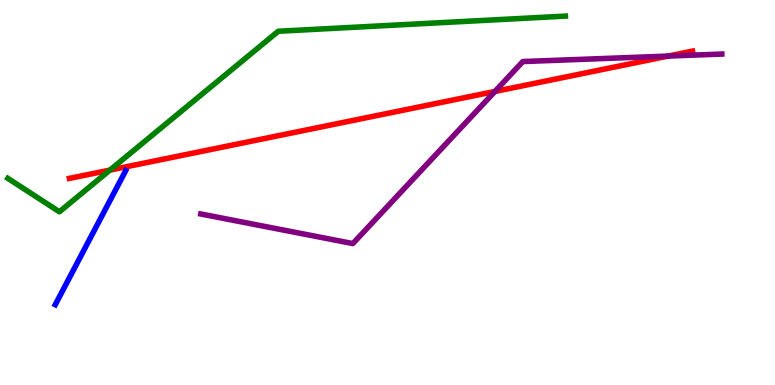[{'lines': ['blue', 'red'], 'intersections': []}, {'lines': ['green', 'red'], 'intersections': [{'x': 1.42, 'y': 5.58}]}, {'lines': ['purple', 'red'], 'intersections': [{'x': 6.39, 'y': 7.62}, {'x': 8.62, 'y': 8.54}]}, {'lines': ['blue', 'green'], 'intersections': []}, {'lines': ['blue', 'purple'], 'intersections': []}, {'lines': ['green', 'purple'], 'intersections': []}]